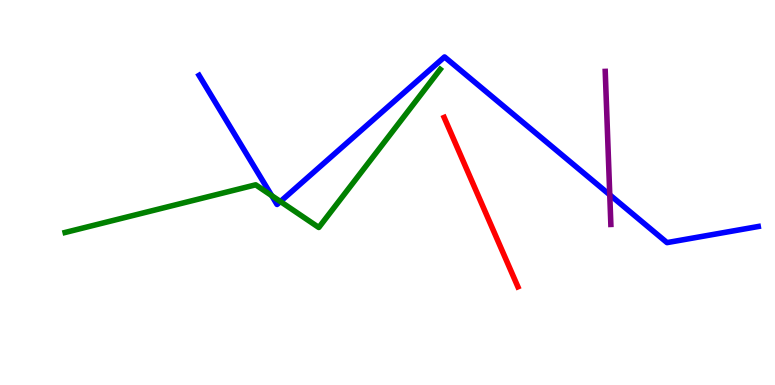[{'lines': ['blue', 'red'], 'intersections': []}, {'lines': ['green', 'red'], 'intersections': []}, {'lines': ['purple', 'red'], 'intersections': []}, {'lines': ['blue', 'green'], 'intersections': [{'x': 3.51, 'y': 4.92}, {'x': 3.62, 'y': 4.77}]}, {'lines': ['blue', 'purple'], 'intersections': [{'x': 7.87, 'y': 4.94}]}, {'lines': ['green', 'purple'], 'intersections': []}]